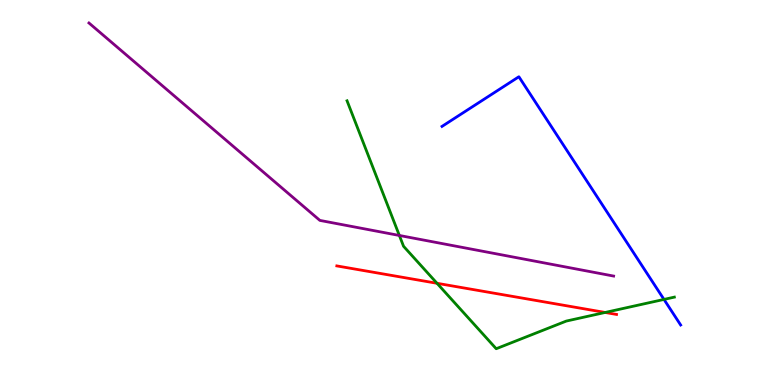[{'lines': ['blue', 'red'], 'intersections': []}, {'lines': ['green', 'red'], 'intersections': [{'x': 5.64, 'y': 2.64}, {'x': 7.81, 'y': 1.88}]}, {'lines': ['purple', 'red'], 'intersections': []}, {'lines': ['blue', 'green'], 'intersections': [{'x': 8.57, 'y': 2.22}]}, {'lines': ['blue', 'purple'], 'intersections': []}, {'lines': ['green', 'purple'], 'intersections': [{'x': 5.15, 'y': 3.88}]}]